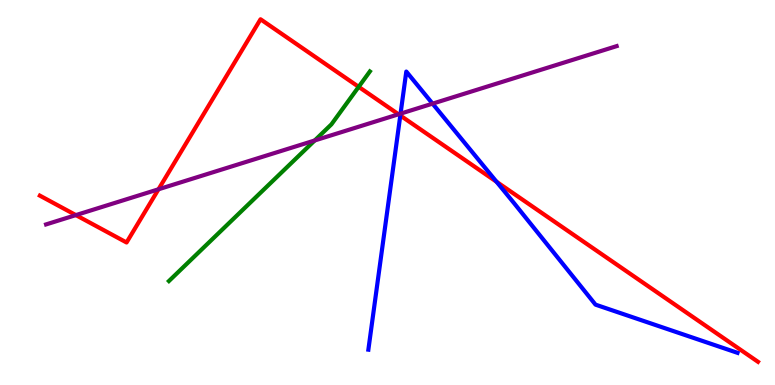[{'lines': ['blue', 'red'], 'intersections': [{'x': 5.17, 'y': 7.0}, {'x': 6.41, 'y': 5.28}]}, {'lines': ['green', 'red'], 'intersections': [{'x': 4.63, 'y': 7.74}]}, {'lines': ['purple', 'red'], 'intersections': [{'x': 0.979, 'y': 4.41}, {'x': 2.05, 'y': 5.08}, {'x': 5.14, 'y': 7.03}]}, {'lines': ['blue', 'green'], 'intersections': []}, {'lines': ['blue', 'purple'], 'intersections': [{'x': 5.17, 'y': 7.05}, {'x': 5.58, 'y': 7.31}]}, {'lines': ['green', 'purple'], 'intersections': [{'x': 4.06, 'y': 6.35}]}]